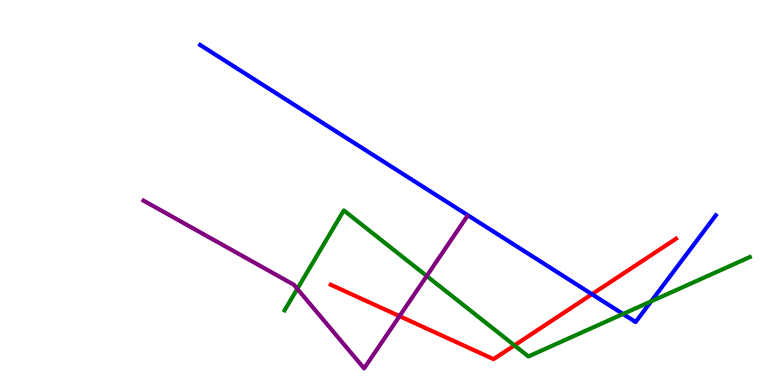[{'lines': ['blue', 'red'], 'intersections': [{'x': 7.64, 'y': 2.36}]}, {'lines': ['green', 'red'], 'intersections': [{'x': 6.64, 'y': 1.03}]}, {'lines': ['purple', 'red'], 'intersections': [{'x': 5.15, 'y': 1.79}]}, {'lines': ['blue', 'green'], 'intersections': [{'x': 8.04, 'y': 1.84}, {'x': 8.4, 'y': 2.17}]}, {'lines': ['blue', 'purple'], 'intersections': []}, {'lines': ['green', 'purple'], 'intersections': [{'x': 3.84, 'y': 2.5}, {'x': 5.51, 'y': 2.83}]}]